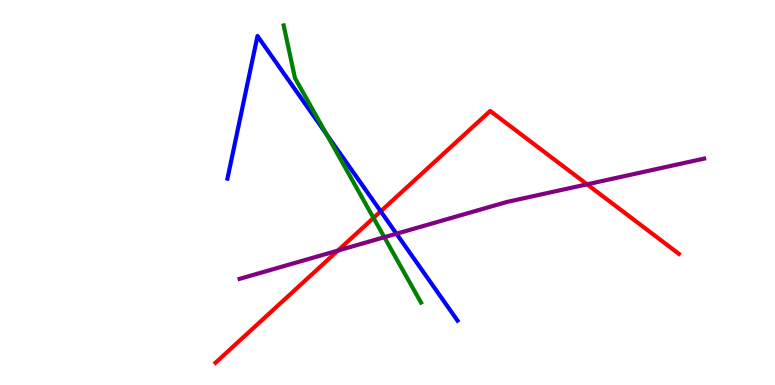[{'lines': ['blue', 'red'], 'intersections': [{'x': 4.91, 'y': 4.51}]}, {'lines': ['green', 'red'], 'intersections': [{'x': 4.82, 'y': 4.34}]}, {'lines': ['purple', 'red'], 'intersections': [{'x': 4.36, 'y': 3.49}, {'x': 7.58, 'y': 5.21}]}, {'lines': ['blue', 'green'], 'intersections': [{'x': 4.21, 'y': 6.52}]}, {'lines': ['blue', 'purple'], 'intersections': [{'x': 5.12, 'y': 3.93}]}, {'lines': ['green', 'purple'], 'intersections': [{'x': 4.96, 'y': 3.84}]}]